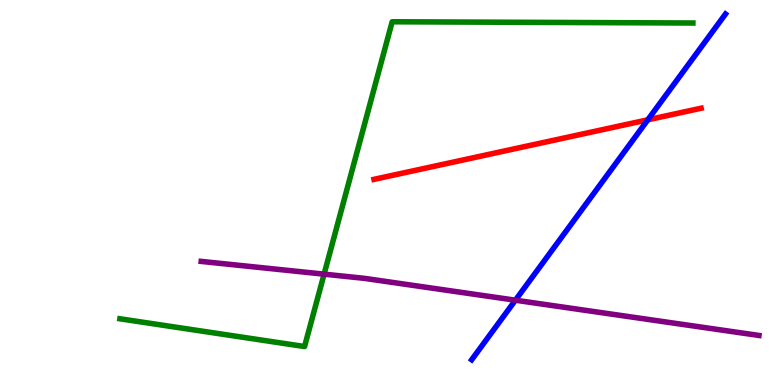[{'lines': ['blue', 'red'], 'intersections': [{'x': 8.36, 'y': 6.89}]}, {'lines': ['green', 'red'], 'intersections': []}, {'lines': ['purple', 'red'], 'intersections': []}, {'lines': ['blue', 'green'], 'intersections': []}, {'lines': ['blue', 'purple'], 'intersections': [{'x': 6.65, 'y': 2.2}]}, {'lines': ['green', 'purple'], 'intersections': [{'x': 4.18, 'y': 2.88}]}]